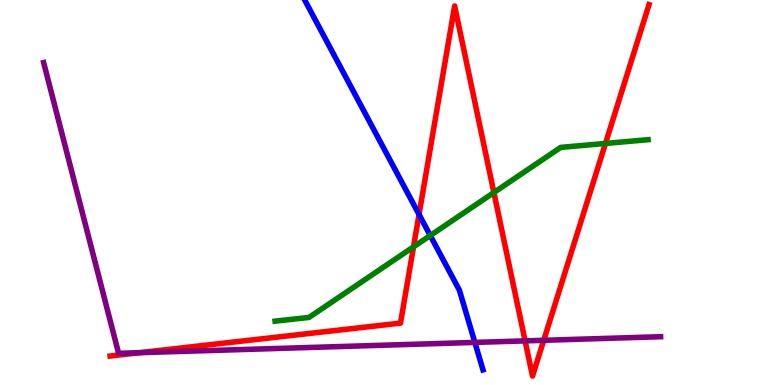[{'lines': ['blue', 'red'], 'intersections': [{'x': 5.41, 'y': 4.43}]}, {'lines': ['green', 'red'], 'intersections': [{'x': 5.34, 'y': 3.59}, {'x': 6.37, 'y': 5.0}, {'x': 7.81, 'y': 6.27}]}, {'lines': ['purple', 'red'], 'intersections': [{'x': 1.8, 'y': 0.839}, {'x': 6.78, 'y': 1.15}, {'x': 7.02, 'y': 1.16}]}, {'lines': ['blue', 'green'], 'intersections': [{'x': 5.55, 'y': 3.88}]}, {'lines': ['blue', 'purple'], 'intersections': [{'x': 6.13, 'y': 1.11}]}, {'lines': ['green', 'purple'], 'intersections': []}]